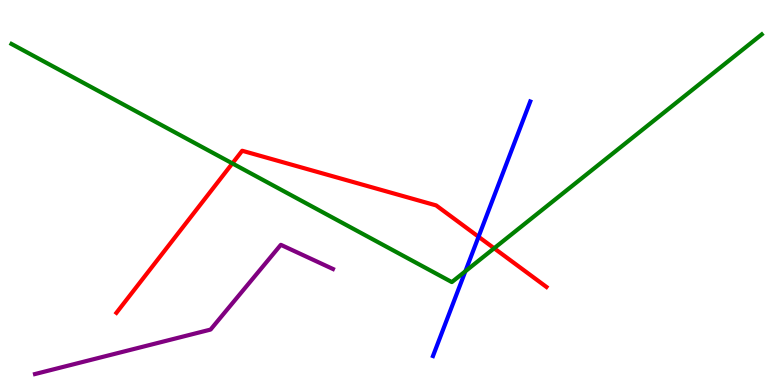[{'lines': ['blue', 'red'], 'intersections': [{'x': 6.17, 'y': 3.85}]}, {'lines': ['green', 'red'], 'intersections': [{'x': 3.0, 'y': 5.76}, {'x': 6.38, 'y': 3.55}]}, {'lines': ['purple', 'red'], 'intersections': []}, {'lines': ['blue', 'green'], 'intersections': [{'x': 6.0, 'y': 2.95}]}, {'lines': ['blue', 'purple'], 'intersections': []}, {'lines': ['green', 'purple'], 'intersections': []}]